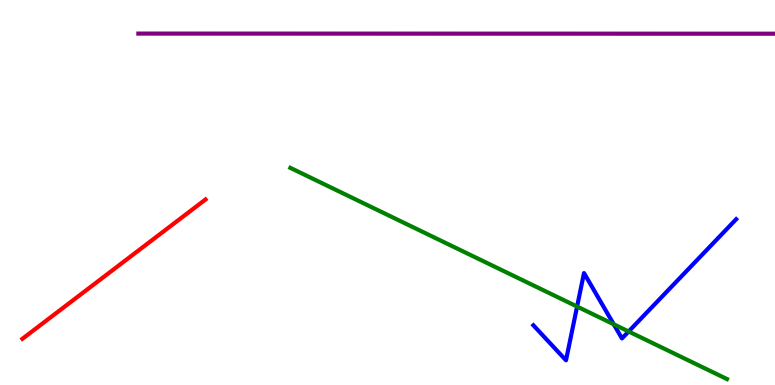[{'lines': ['blue', 'red'], 'intersections': []}, {'lines': ['green', 'red'], 'intersections': []}, {'lines': ['purple', 'red'], 'intersections': []}, {'lines': ['blue', 'green'], 'intersections': [{'x': 7.45, 'y': 2.04}, {'x': 7.92, 'y': 1.58}, {'x': 8.11, 'y': 1.39}]}, {'lines': ['blue', 'purple'], 'intersections': []}, {'lines': ['green', 'purple'], 'intersections': []}]